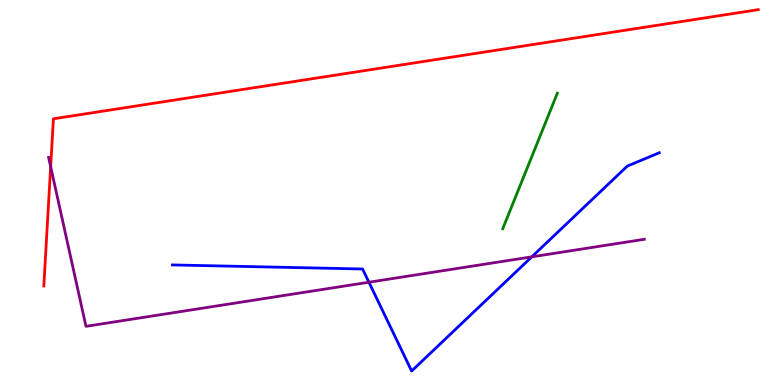[{'lines': ['blue', 'red'], 'intersections': []}, {'lines': ['green', 'red'], 'intersections': []}, {'lines': ['purple', 'red'], 'intersections': [{'x': 0.654, 'y': 5.67}]}, {'lines': ['blue', 'green'], 'intersections': []}, {'lines': ['blue', 'purple'], 'intersections': [{'x': 4.76, 'y': 2.67}, {'x': 6.86, 'y': 3.33}]}, {'lines': ['green', 'purple'], 'intersections': []}]